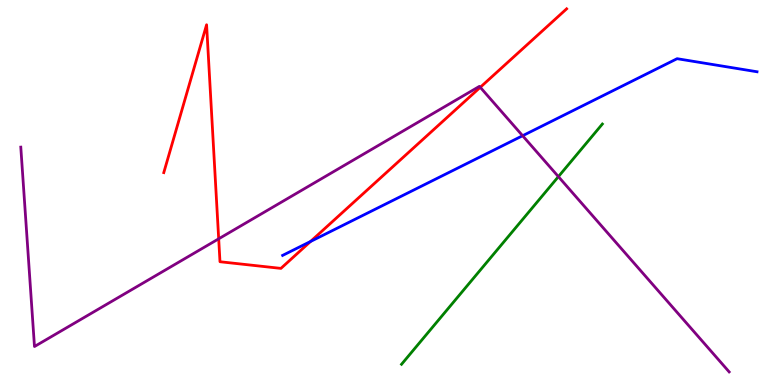[{'lines': ['blue', 'red'], 'intersections': [{'x': 4.01, 'y': 3.73}]}, {'lines': ['green', 'red'], 'intersections': []}, {'lines': ['purple', 'red'], 'intersections': [{'x': 2.82, 'y': 3.8}, {'x': 6.2, 'y': 7.73}]}, {'lines': ['blue', 'green'], 'intersections': []}, {'lines': ['blue', 'purple'], 'intersections': [{'x': 6.74, 'y': 6.47}]}, {'lines': ['green', 'purple'], 'intersections': [{'x': 7.21, 'y': 5.41}]}]